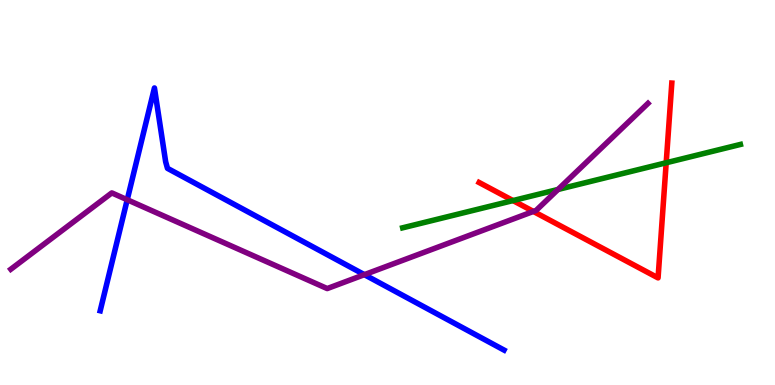[{'lines': ['blue', 'red'], 'intersections': []}, {'lines': ['green', 'red'], 'intersections': [{'x': 6.62, 'y': 4.79}, {'x': 8.6, 'y': 5.77}]}, {'lines': ['purple', 'red'], 'intersections': [{'x': 6.88, 'y': 4.51}]}, {'lines': ['blue', 'green'], 'intersections': []}, {'lines': ['blue', 'purple'], 'intersections': [{'x': 1.64, 'y': 4.81}, {'x': 4.7, 'y': 2.87}]}, {'lines': ['green', 'purple'], 'intersections': [{'x': 7.2, 'y': 5.08}]}]